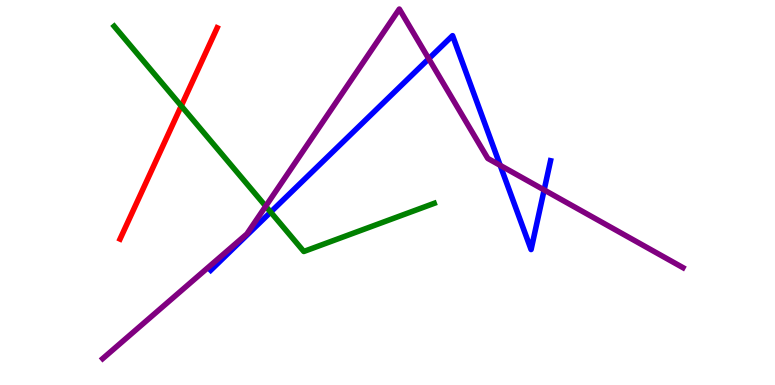[{'lines': ['blue', 'red'], 'intersections': []}, {'lines': ['green', 'red'], 'intersections': [{'x': 2.34, 'y': 7.25}]}, {'lines': ['purple', 'red'], 'intersections': []}, {'lines': ['blue', 'green'], 'intersections': [{'x': 3.49, 'y': 4.49}]}, {'lines': ['blue', 'purple'], 'intersections': [{'x': 5.53, 'y': 8.47}, {'x': 6.45, 'y': 5.71}, {'x': 7.02, 'y': 5.07}]}, {'lines': ['green', 'purple'], 'intersections': [{'x': 3.43, 'y': 4.64}]}]